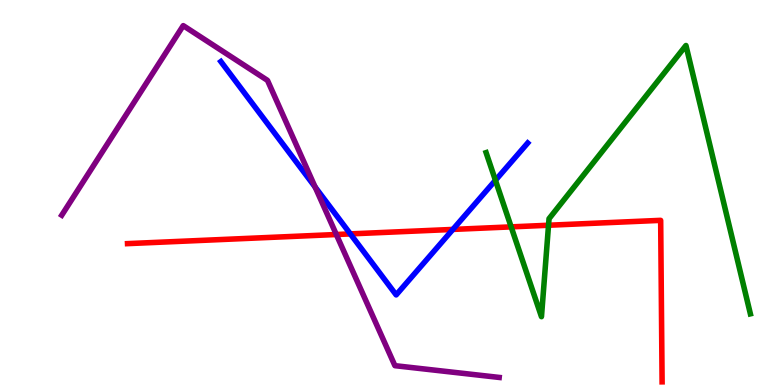[{'lines': ['blue', 'red'], 'intersections': [{'x': 4.52, 'y': 3.92}, {'x': 5.84, 'y': 4.04}]}, {'lines': ['green', 'red'], 'intersections': [{'x': 6.6, 'y': 4.11}, {'x': 7.08, 'y': 4.15}]}, {'lines': ['purple', 'red'], 'intersections': [{'x': 4.34, 'y': 3.91}]}, {'lines': ['blue', 'green'], 'intersections': [{'x': 6.39, 'y': 5.32}]}, {'lines': ['blue', 'purple'], 'intersections': [{'x': 4.07, 'y': 5.14}]}, {'lines': ['green', 'purple'], 'intersections': []}]